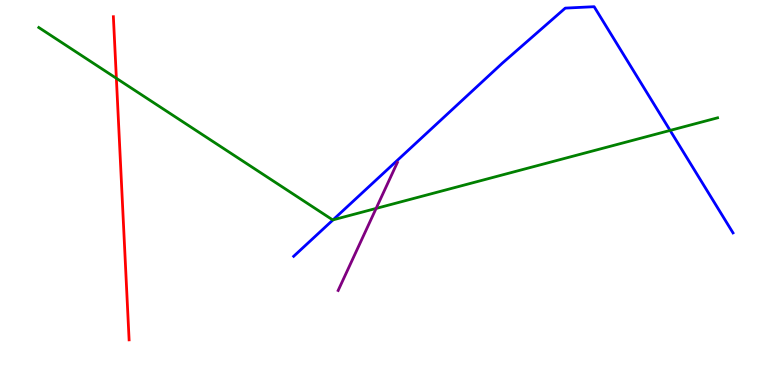[{'lines': ['blue', 'red'], 'intersections': []}, {'lines': ['green', 'red'], 'intersections': [{'x': 1.5, 'y': 7.97}]}, {'lines': ['purple', 'red'], 'intersections': []}, {'lines': ['blue', 'green'], 'intersections': [{'x': 4.3, 'y': 4.29}, {'x': 8.65, 'y': 6.61}]}, {'lines': ['blue', 'purple'], 'intersections': []}, {'lines': ['green', 'purple'], 'intersections': [{'x': 4.85, 'y': 4.59}]}]